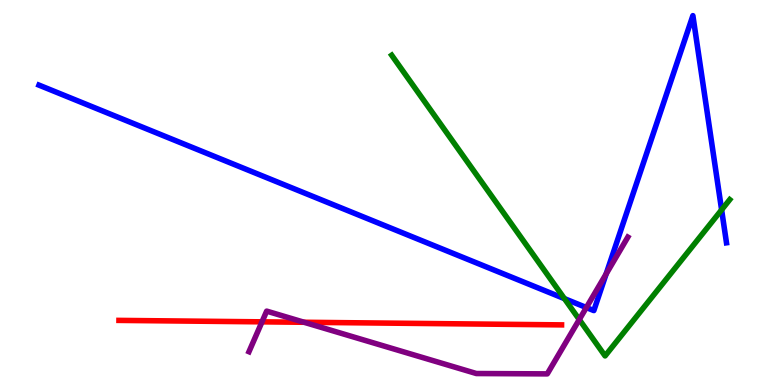[{'lines': ['blue', 'red'], 'intersections': []}, {'lines': ['green', 'red'], 'intersections': []}, {'lines': ['purple', 'red'], 'intersections': [{'x': 3.38, 'y': 1.64}, {'x': 3.92, 'y': 1.63}]}, {'lines': ['blue', 'green'], 'intersections': [{'x': 7.28, 'y': 2.24}, {'x': 9.31, 'y': 4.55}]}, {'lines': ['blue', 'purple'], 'intersections': [{'x': 7.57, 'y': 2.01}, {'x': 7.82, 'y': 2.88}]}, {'lines': ['green', 'purple'], 'intersections': [{'x': 7.47, 'y': 1.7}]}]